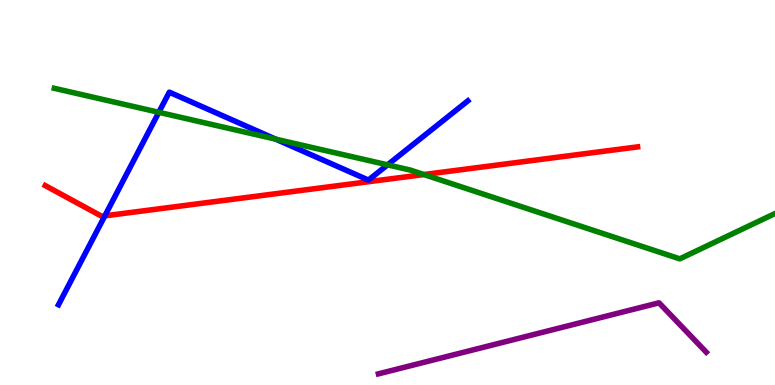[{'lines': ['blue', 'red'], 'intersections': [{'x': 1.35, 'y': 4.39}]}, {'lines': ['green', 'red'], 'intersections': [{'x': 5.47, 'y': 5.47}]}, {'lines': ['purple', 'red'], 'intersections': []}, {'lines': ['blue', 'green'], 'intersections': [{'x': 2.05, 'y': 7.08}, {'x': 3.56, 'y': 6.39}, {'x': 5.0, 'y': 5.72}]}, {'lines': ['blue', 'purple'], 'intersections': []}, {'lines': ['green', 'purple'], 'intersections': []}]